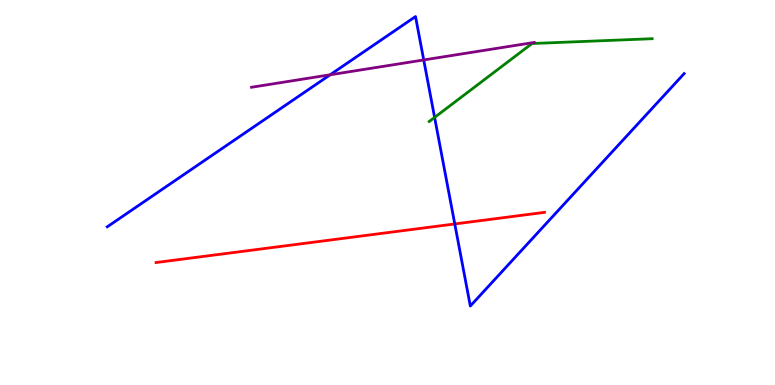[{'lines': ['blue', 'red'], 'intersections': [{'x': 5.87, 'y': 4.18}]}, {'lines': ['green', 'red'], 'intersections': []}, {'lines': ['purple', 'red'], 'intersections': []}, {'lines': ['blue', 'green'], 'intersections': [{'x': 5.61, 'y': 6.95}]}, {'lines': ['blue', 'purple'], 'intersections': [{'x': 4.26, 'y': 8.06}, {'x': 5.47, 'y': 8.44}]}, {'lines': ['green', 'purple'], 'intersections': []}]